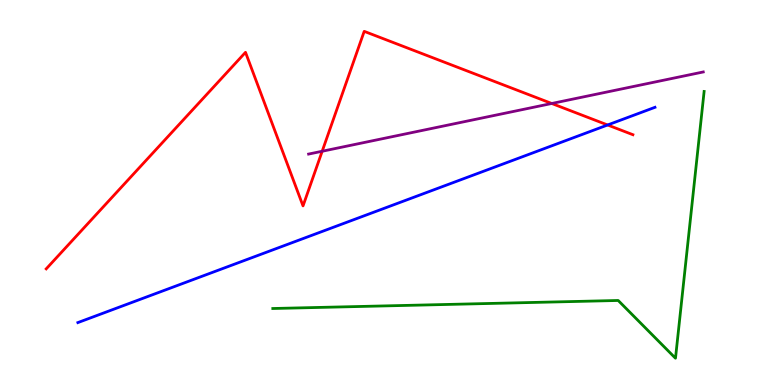[{'lines': ['blue', 'red'], 'intersections': [{'x': 7.84, 'y': 6.75}]}, {'lines': ['green', 'red'], 'intersections': []}, {'lines': ['purple', 'red'], 'intersections': [{'x': 4.16, 'y': 6.07}, {'x': 7.12, 'y': 7.31}]}, {'lines': ['blue', 'green'], 'intersections': []}, {'lines': ['blue', 'purple'], 'intersections': []}, {'lines': ['green', 'purple'], 'intersections': []}]